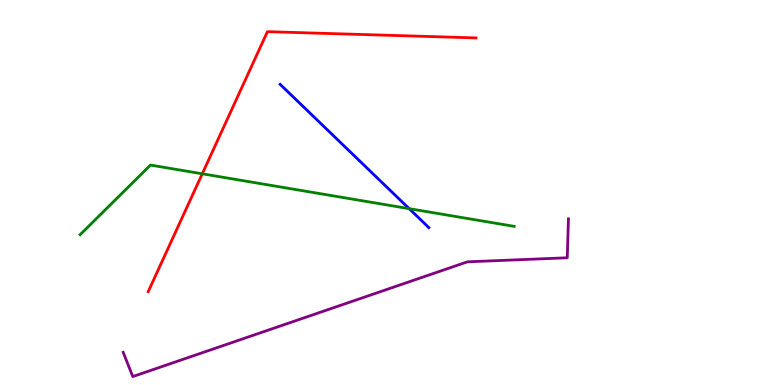[{'lines': ['blue', 'red'], 'intersections': []}, {'lines': ['green', 'red'], 'intersections': [{'x': 2.61, 'y': 5.49}]}, {'lines': ['purple', 'red'], 'intersections': []}, {'lines': ['blue', 'green'], 'intersections': [{'x': 5.28, 'y': 4.58}]}, {'lines': ['blue', 'purple'], 'intersections': []}, {'lines': ['green', 'purple'], 'intersections': []}]